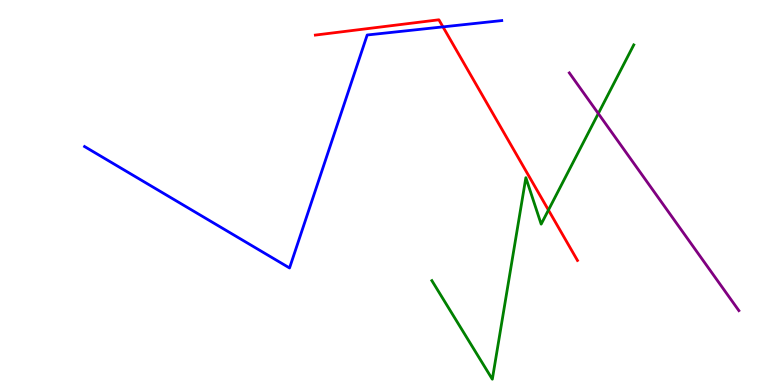[{'lines': ['blue', 'red'], 'intersections': [{'x': 5.72, 'y': 9.3}]}, {'lines': ['green', 'red'], 'intersections': [{'x': 7.08, 'y': 4.54}]}, {'lines': ['purple', 'red'], 'intersections': []}, {'lines': ['blue', 'green'], 'intersections': []}, {'lines': ['blue', 'purple'], 'intersections': []}, {'lines': ['green', 'purple'], 'intersections': [{'x': 7.72, 'y': 7.05}]}]